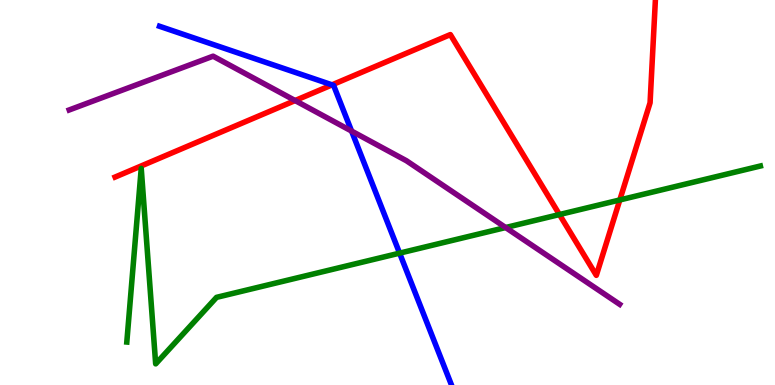[{'lines': ['blue', 'red'], 'intersections': [{'x': 4.28, 'y': 7.8}]}, {'lines': ['green', 'red'], 'intersections': [{'x': 7.22, 'y': 4.43}, {'x': 8.0, 'y': 4.81}]}, {'lines': ['purple', 'red'], 'intersections': [{'x': 3.81, 'y': 7.39}]}, {'lines': ['blue', 'green'], 'intersections': [{'x': 5.16, 'y': 3.42}]}, {'lines': ['blue', 'purple'], 'intersections': [{'x': 4.54, 'y': 6.6}]}, {'lines': ['green', 'purple'], 'intersections': [{'x': 6.52, 'y': 4.09}]}]